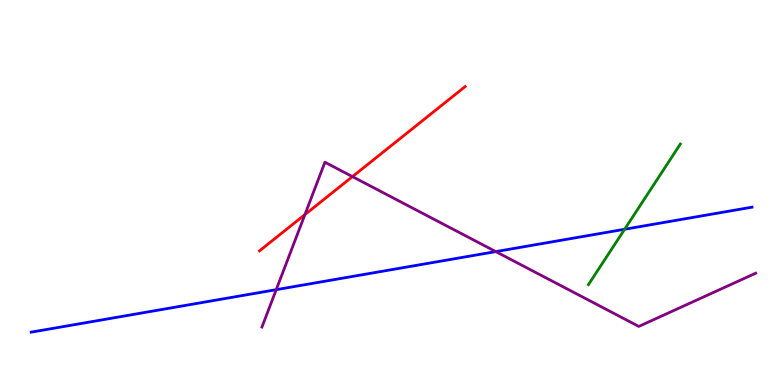[{'lines': ['blue', 'red'], 'intersections': []}, {'lines': ['green', 'red'], 'intersections': []}, {'lines': ['purple', 'red'], 'intersections': [{'x': 3.93, 'y': 4.43}, {'x': 4.55, 'y': 5.41}]}, {'lines': ['blue', 'green'], 'intersections': [{'x': 8.06, 'y': 4.05}]}, {'lines': ['blue', 'purple'], 'intersections': [{'x': 3.56, 'y': 2.48}, {'x': 6.4, 'y': 3.46}]}, {'lines': ['green', 'purple'], 'intersections': []}]